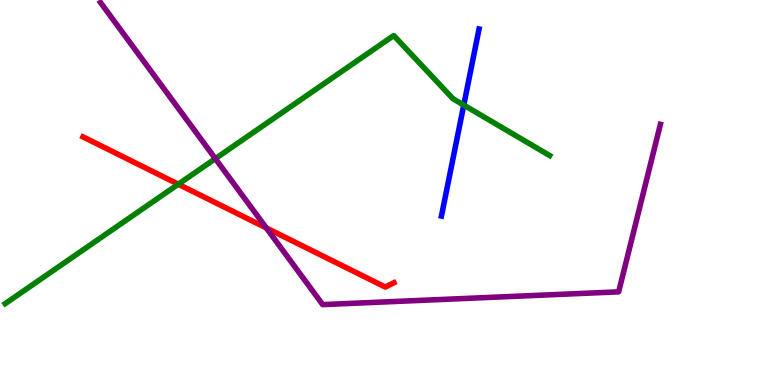[{'lines': ['blue', 'red'], 'intersections': []}, {'lines': ['green', 'red'], 'intersections': [{'x': 2.3, 'y': 5.22}]}, {'lines': ['purple', 'red'], 'intersections': [{'x': 3.44, 'y': 4.08}]}, {'lines': ['blue', 'green'], 'intersections': [{'x': 5.98, 'y': 7.27}]}, {'lines': ['blue', 'purple'], 'intersections': []}, {'lines': ['green', 'purple'], 'intersections': [{'x': 2.78, 'y': 5.88}]}]